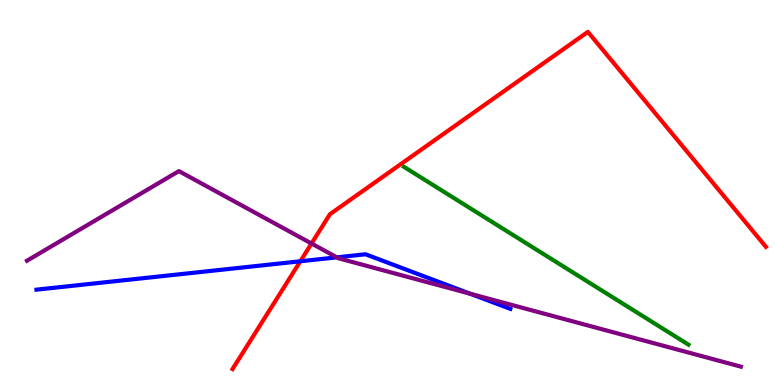[{'lines': ['blue', 'red'], 'intersections': [{'x': 3.88, 'y': 3.21}]}, {'lines': ['green', 'red'], 'intersections': []}, {'lines': ['purple', 'red'], 'intersections': [{'x': 4.02, 'y': 3.67}]}, {'lines': ['blue', 'green'], 'intersections': []}, {'lines': ['blue', 'purple'], 'intersections': [{'x': 4.35, 'y': 3.32}, {'x': 6.07, 'y': 2.37}]}, {'lines': ['green', 'purple'], 'intersections': []}]